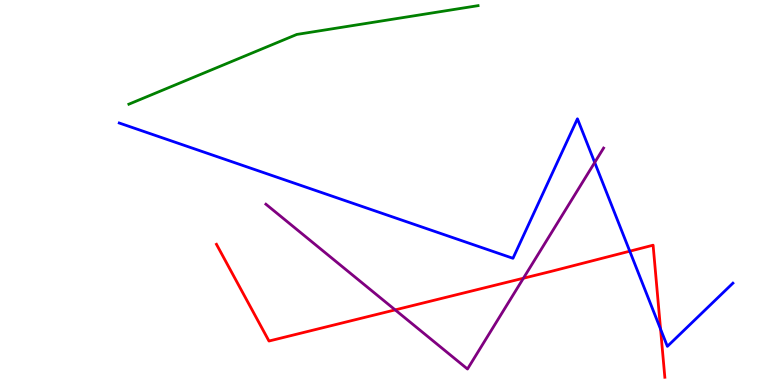[{'lines': ['blue', 'red'], 'intersections': [{'x': 8.13, 'y': 3.48}, {'x': 8.52, 'y': 1.45}]}, {'lines': ['green', 'red'], 'intersections': []}, {'lines': ['purple', 'red'], 'intersections': [{'x': 5.1, 'y': 1.95}, {'x': 6.75, 'y': 2.77}]}, {'lines': ['blue', 'green'], 'intersections': []}, {'lines': ['blue', 'purple'], 'intersections': [{'x': 7.67, 'y': 5.78}]}, {'lines': ['green', 'purple'], 'intersections': []}]